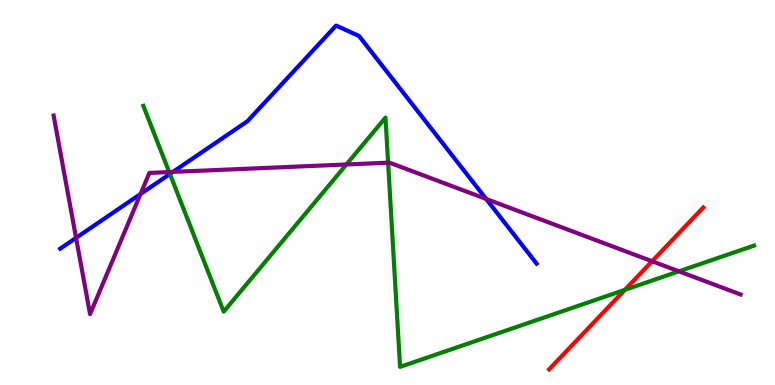[{'lines': ['blue', 'red'], 'intersections': []}, {'lines': ['green', 'red'], 'intersections': [{'x': 8.06, 'y': 2.47}]}, {'lines': ['purple', 'red'], 'intersections': [{'x': 8.41, 'y': 3.21}]}, {'lines': ['blue', 'green'], 'intersections': [{'x': 2.19, 'y': 5.48}]}, {'lines': ['blue', 'purple'], 'intersections': [{'x': 0.982, 'y': 3.82}, {'x': 1.81, 'y': 4.96}, {'x': 2.23, 'y': 5.53}, {'x': 6.27, 'y': 4.83}]}, {'lines': ['green', 'purple'], 'intersections': [{'x': 2.18, 'y': 5.53}, {'x': 4.47, 'y': 5.73}, {'x': 5.01, 'y': 5.77}, {'x': 8.76, 'y': 2.95}]}]